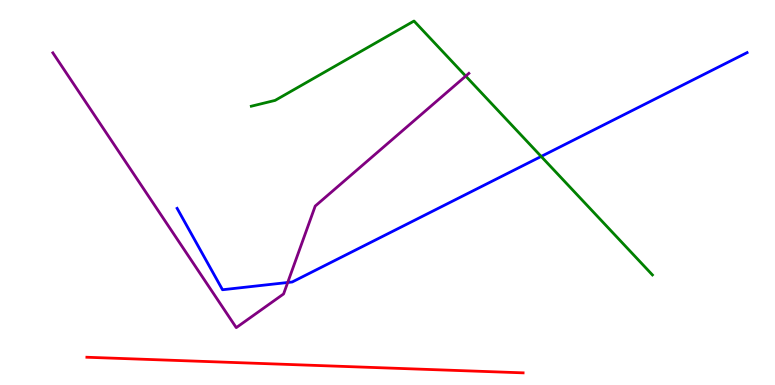[{'lines': ['blue', 'red'], 'intersections': []}, {'lines': ['green', 'red'], 'intersections': []}, {'lines': ['purple', 'red'], 'intersections': []}, {'lines': ['blue', 'green'], 'intersections': [{'x': 6.98, 'y': 5.94}]}, {'lines': ['blue', 'purple'], 'intersections': [{'x': 3.71, 'y': 2.66}]}, {'lines': ['green', 'purple'], 'intersections': [{'x': 6.01, 'y': 8.02}]}]